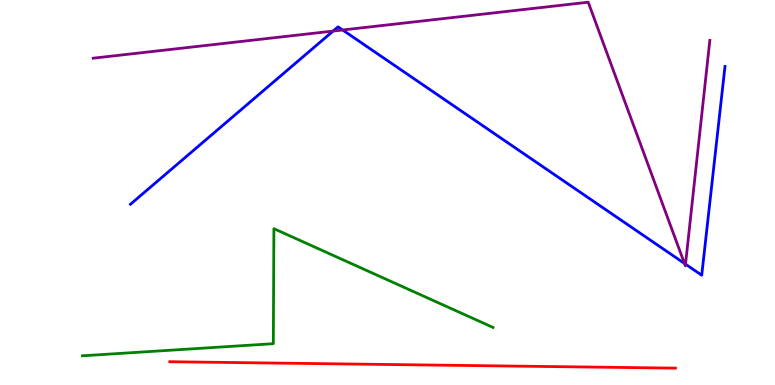[{'lines': ['blue', 'red'], 'intersections': []}, {'lines': ['green', 'red'], 'intersections': []}, {'lines': ['purple', 'red'], 'intersections': []}, {'lines': ['blue', 'green'], 'intersections': []}, {'lines': ['blue', 'purple'], 'intersections': [{'x': 4.3, 'y': 9.19}, {'x': 4.42, 'y': 9.22}, {'x': 8.83, 'y': 3.16}, {'x': 8.85, 'y': 3.14}]}, {'lines': ['green', 'purple'], 'intersections': []}]